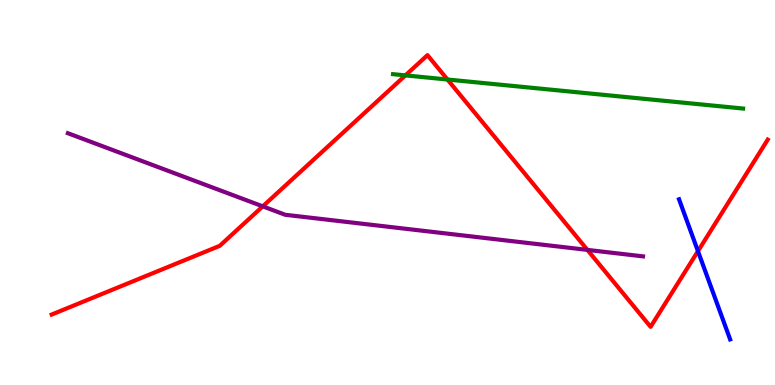[{'lines': ['blue', 'red'], 'intersections': [{'x': 9.01, 'y': 3.48}]}, {'lines': ['green', 'red'], 'intersections': [{'x': 5.23, 'y': 8.04}, {'x': 5.77, 'y': 7.93}]}, {'lines': ['purple', 'red'], 'intersections': [{'x': 3.39, 'y': 4.64}, {'x': 7.58, 'y': 3.51}]}, {'lines': ['blue', 'green'], 'intersections': []}, {'lines': ['blue', 'purple'], 'intersections': []}, {'lines': ['green', 'purple'], 'intersections': []}]